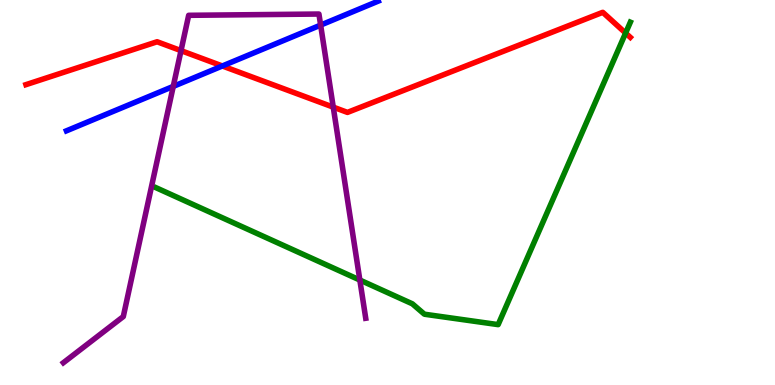[{'lines': ['blue', 'red'], 'intersections': [{'x': 2.87, 'y': 8.29}]}, {'lines': ['green', 'red'], 'intersections': [{'x': 8.07, 'y': 9.14}]}, {'lines': ['purple', 'red'], 'intersections': [{'x': 2.34, 'y': 8.68}, {'x': 4.3, 'y': 7.22}]}, {'lines': ['blue', 'green'], 'intersections': []}, {'lines': ['blue', 'purple'], 'intersections': [{'x': 2.24, 'y': 7.76}, {'x': 4.14, 'y': 9.35}]}, {'lines': ['green', 'purple'], 'intersections': [{'x': 4.64, 'y': 2.73}]}]